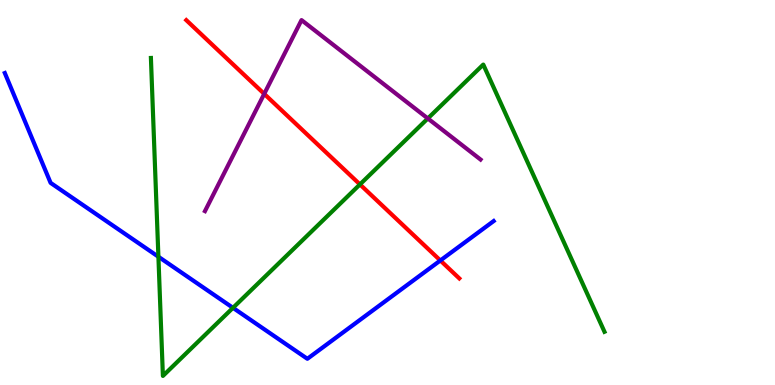[{'lines': ['blue', 'red'], 'intersections': [{'x': 5.68, 'y': 3.23}]}, {'lines': ['green', 'red'], 'intersections': [{'x': 4.64, 'y': 5.21}]}, {'lines': ['purple', 'red'], 'intersections': [{'x': 3.41, 'y': 7.56}]}, {'lines': ['blue', 'green'], 'intersections': [{'x': 2.04, 'y': 3.33}, {'x': 3.01, 'y': 2.0}]}, {'lines': ['blue', 'purple'], 'intersections': []}, {'lines': ['green', 'purple'], 'intersections': [{'x': 5.52, 'y': 6.92}]}]